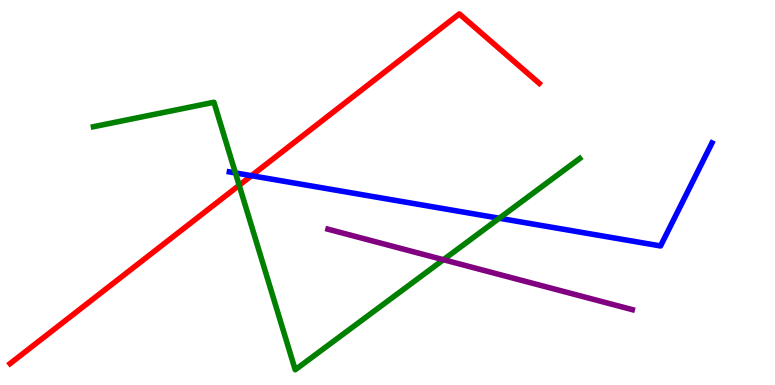[{'lines': ['blue', 'red'], 'intersections': [{'x': 3.25, 'y': 5.44}]}, {'lines': ['green', 'red'], 'intersections': [{'x': 3.09, 'y': 5.19}]}, {'lines': ['purple', 'red'], 'intersections': []}, {'lines': ['blue', 'green'], 'intersections': [{'x': 3.04, 'y': 5.51}, {'x': 6.44, 'y': 4.33}]}, {'lines': ['blue', 'purple'], 'intersections': []}, {'lines': ['green', 'purple'], 'intersections': [{'x': 5.72, 'y': 3.25}]}]